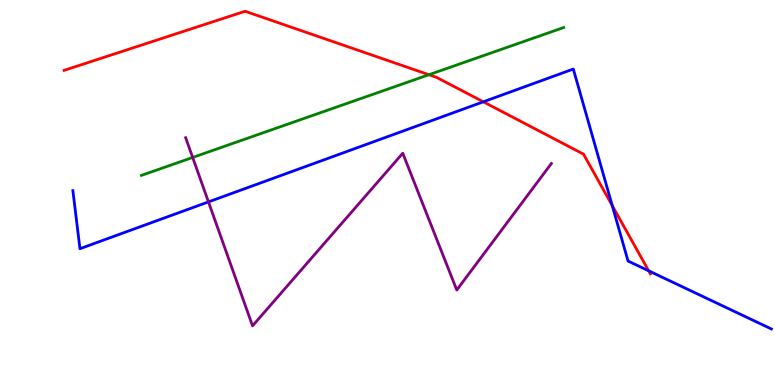[{'lines': ['blue', 'red'], 'intersections': [{'x': 6.24, 'y': 7.36}, {'x': 7.9, 'y': 4.66}, {'x': 8.37, 'y': 2.97}]}, {'lines': ['green', 'red'], 'intersections': [{'x': 5.53, 'y': 8.06}]}, {'lines': ['purple', 'red'], 'intersections': []}, {'lines': ['blue', 'green'], 'intersections': []}, {'lines': ['blue', 'purple'], 'intersections': [{'x': 2.69, 'y': 4.76}]}, {'lines': ['green', 'purple'], 'intersections': [{'x': 2.49, 'y': 5.91}]}]